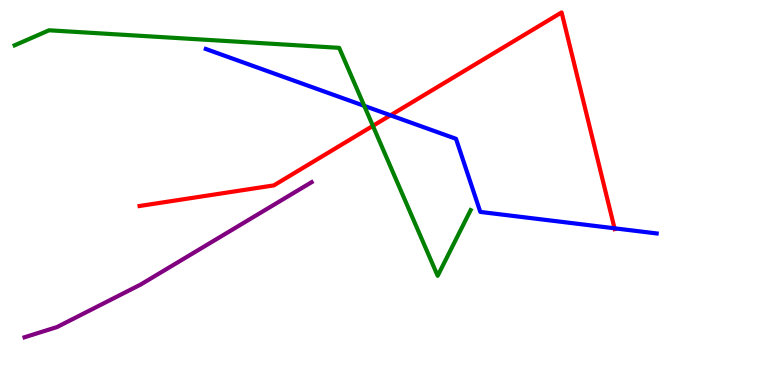[{'lines': ['blue', 'red'], 'intersections': [{'x': 5.04, 'y': 7.01}, {'x': 7.93, 'y': 4.07}]}, {'lines': ['green', 'red'], 'intersections': [{'x': 4.81, 'y': 6.73}]}, {'lines': ['purple', 'red'], 'intersections': []}, {'lines': ['blue', 'green'], 'intersections': [{'x': 4.7, 'y': 7.25}]}, {'lines': ['blue', 'purple'], 'intersections': []}, {'lines': ['green', 'purple'], 'intersections': []}]